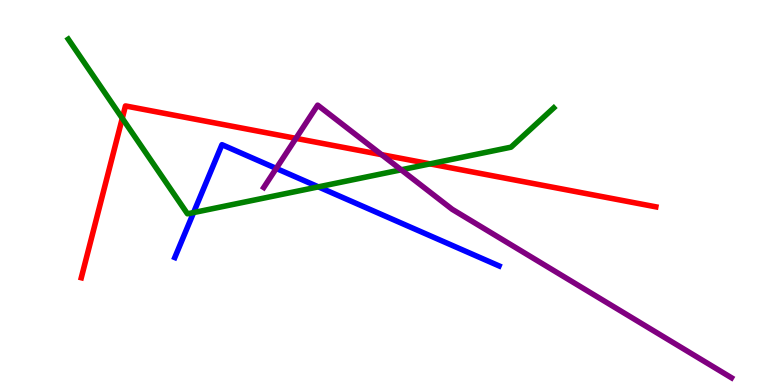[{'lines': ['blue', 'red'], 'intersections': []}, {'lines': ['green', 'red'], 'intersections': [{'x': 1.58, 'y': 6.93}, {'x': 5.55, 'y': 5.74}]}, {'lines': ['purple', 'red'], 'intersections': [{'x': 3.82, 'y': 6.41}, {'x': 4.92, 'y': 5.98}]}, {'lines': ['blue', 'green'], 'intersections': [{'x': 2.5, 'y': 4.48}, {'x': 4.11, 'y': 5.15}]}, {'lines': ['blue', 'purple'], 'intersections': [{'x': 3.56, 'y': 5.63}]}, {'lines': ['green', 'purple'], 'intersections': [{'x': 5.18, 'y': 5.59}]}]